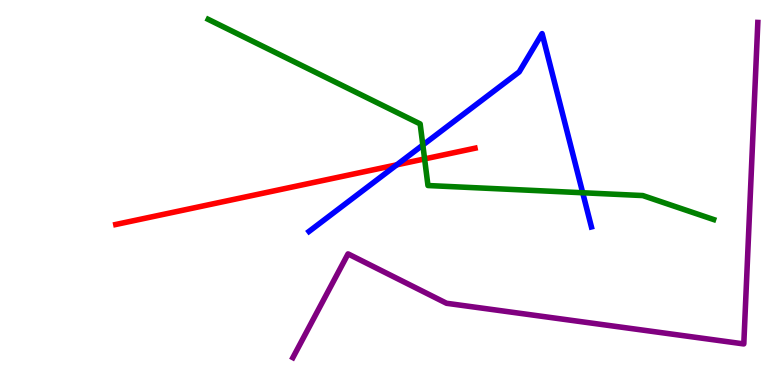[{'lines': ['blue', 'red'], 'intersections': [{'x': 5.12, 'y': 5.72}]}, {'lines': ['green', 'red'], 'intersections': [{'x': 5.48, 'y': 5.87}]}, {'lines': ['purple', 'red'], 'intersections': []}, {'lines': ['blue', 'green'], 'intersections': [{'x': 5.46, 'y': 6.23}, {'x': 7.52, 'y': 4.99}]}, {'lines': ['blue', 'purple'], 'intersections': []}, {'lines': ['green', 'purple'], 'intersections': []}]